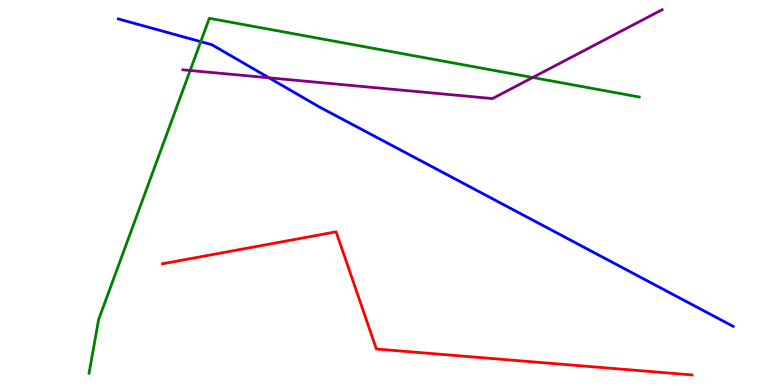[{'lines': ['blue', 'red'], 'intersections': []}, {'lines': ['green', 'red'], 'intersections': []}, {'lines': ['purple', 'red'], 'intersections': []}, {'lines': ['blue', 'green'], 'intersections': [{'x': 2.59, 'y': 8.92}]}, {'lines': ['blue', 'purple'], 'intersections': [{'x': 3.47, 'y': 7.98}]}, {'lines': ['green', 'purple'], 'intersections': [{'x': 2.45, 'y': 8.17}, {'x': 6.87, 'y': 7.99}]}]